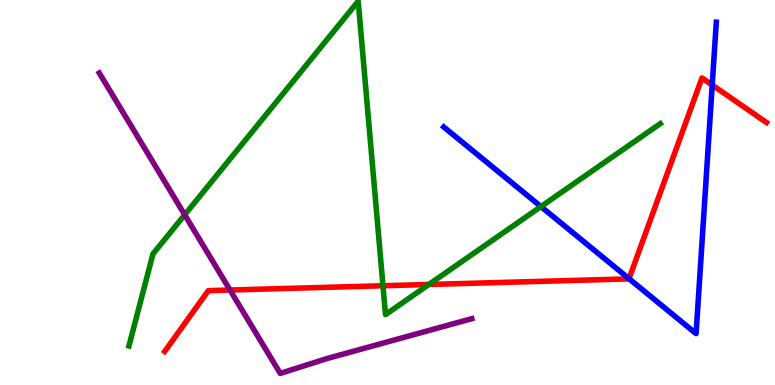[{'lines': ['blue', 'red'], 'intersections': [{'x': 8.12, 'y': 2.76}, {'x': 9.19, 'y': 7.79}]}, {'lines': ['green', 'red'], 'intersections': [{'x': 4.94, 'y': 2.58}, {'x': 5.53, 'y': 2.61}]}, {'lines': ['purple', 'red'], 'intersections': [{'x': 2.97, 'y': 2.47}]}, {'lines': ['blue', 'green'], 'intersections': [{'x': 6.98, 'y': 4.63}]}, {'lines': ['blue', 'purple'], 'intersections': []}, {'lines': ['green', 'purple'], 'intersections': [{'x': 2.38, 'y': 4.42}]}]